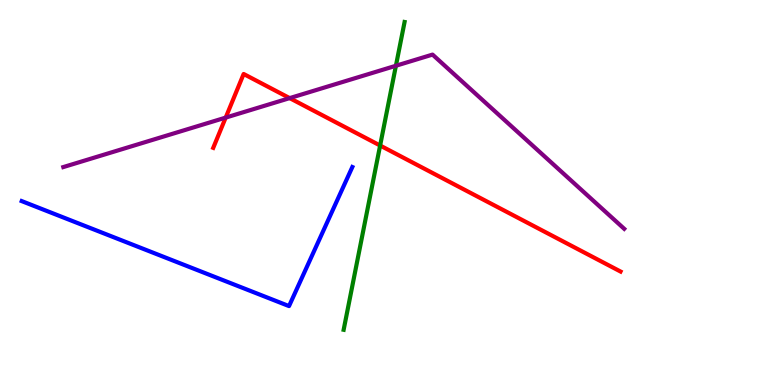[{'lines': ['blue', 'red'], 'intersections': []}, {'lines': ['green', 'red'], 'intersections': [{'x': 4.9, 'y': 6.22}]}, {'lines': ['purple', 'red'], 'intersections': [{'x': 2.91, 'y': 6.95}, {'x': 3.74, 'y': 7.45}]}, {'lines': ['blue', 'green'], 'intersections': []}, {'lines': ['blue', 'purple'], 'intersections': []}, {'lines': ['green', 'purple'], 'intersections': [{'x': 5.11, 'y': 8.29}]}]